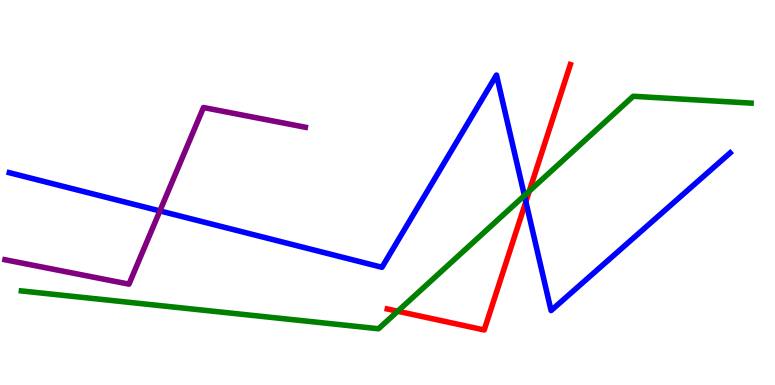[{'lines': ['blue', 'red'], 'intersections': [{'x': 6.79, 'y': 4.76}]}, {'lines': ['green', 'red'], 'intersections': [{'x': 5.13, 'y': 1.92}, {'x': 6.83, 'y': 5.04}]}, {'lines': ['purple', 'red'], 'intersections': []}, {'lines': ['blue', 'green'], 'intersections': [{'x': 6.77, 'y': 4.92}]}, {'lines': ['blue', 'purple'], 'intersections': [{'x': 2.06, 'y': 4.52}]}, {'lines': ['green', 'purple'], 'intersections': []}]